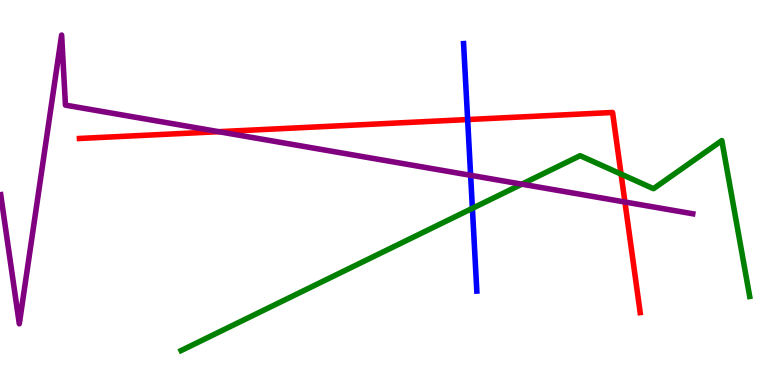[{'lines': ['blue', 'red'], 'intersections': [{'x': 6.03, 'y': 6.89}]}, {'lines': ['green', 'red'], 'intersections': [{'x': 8.01, 'y': 5.48}]}, {'lines': ['purple', 'red'], 'intersections': [{'x': 2.82, 'y': 6.58}, {'x': 8.06, 'y': 4.75}]}, {'lines': ['blue', 'green'], 'intersections': [{'x': 6.1, 'y': 4.59}]}, {'lines': ['blue', 'purple'], 'intersections': [{'x': 6.07, 'y': 5.45}]}, {'lines': ['green', 'purple'], 'intersections': [{'x': 6.73, 'y': 5.22}]}]